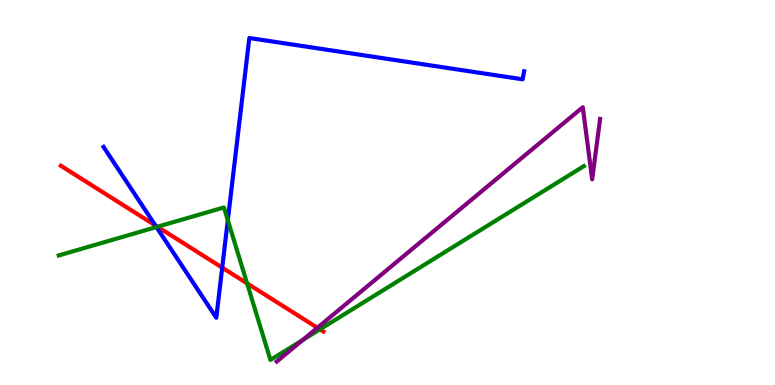[{'lines': ['blue', 'red'], 'intersections': [{'x': 2.0, 'y': 4.14}, {'x': 2.87, 'y': 3.05}]}, {'lines': ['green', 'red'], 'intersections': [{'x': 2.03, 'y': 4.11}, {'x': 3.19, 'y': 2.64}, {'x': 4.13, 'y': 1.45}]}, {'lines': ['purple', 'red'], 'intersections': [{'x': 4.1, 'y': 1.49}]}, {'lines': ['blue', 'green'], 'intersections': [{'x': 2.02, 'y': 4.1}, {'x': 2.94, 'y': 4.28}]}, {'lines': ['blue', 'purple'], 'intersections': []}, {'lines': ['green', 'purple'], 'intersections': [{'x': 3.91, 'y': 1.17}]}]